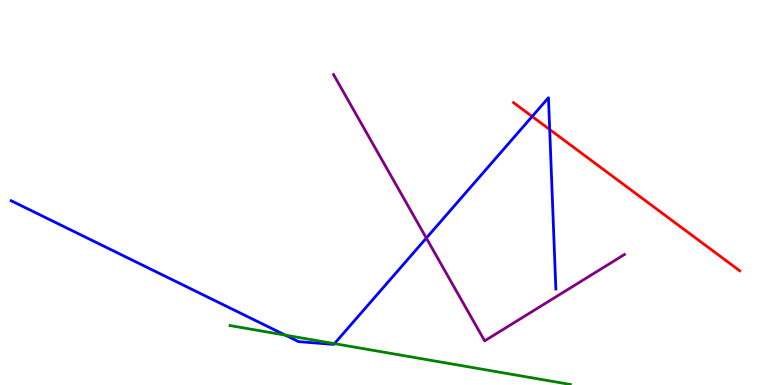[{'lines': ['blue', 'red'], 'intersections': [{'x': 6.87, 'y': 6.97}, {'x': 7.09, 'y': 6.64}]}, {'lines': ['green', 'red'], 'intersections': []}, {'lines': ['purple', 'red'], 'intersections': []}, {'lines': ['blue', 'green'], 'intersections': [{'x': 3.68, 'y': 1.3}, {'x': 4.32, 'y': 1.07}]}, {'lines': ['blue', 'purple'], 'intersections': [{'x': 5.5, 'y': 3.82}]}, {'lines': ['green', 'purple'], 'intersections': []}]